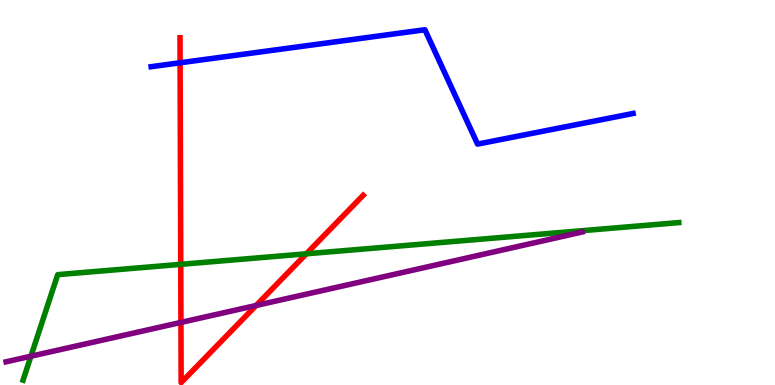[{'lines': ['blue', 'red'], 'intersections': [{'x': 2.32, 'y': 8.37}]}, {'lines': ['green', 'red'], 'intersections': [{'x': 2.33, 'y': 3.13}, {'x': 3.95, 'y': 3.41}]}, {'lines': ['purple', 'red'], 'intersections': [{'x': 2.33, 'y': 1.63}, {'x': 3.3, 'y': 2.07}]}, {'lines': ['blue', 'green'], 'intersections': []}, {'lines': ['blue', 'purple'], 'intersections': []}, {'lines': ['green', 'purple'], 'intersections': [{'x': 0.399, 'y': 0.748}]}]